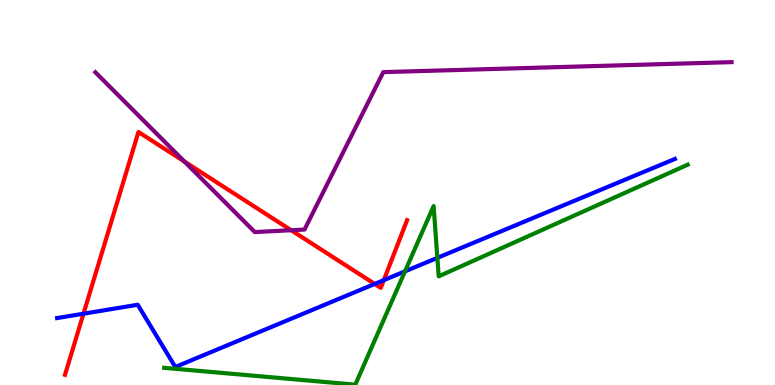[{'lines': ['blue', 'red'], 'intersections': [{'x': 1.08, 'y': 1.85}, {'x': 4.83, 'y': 2.62}, {'x': 4.95, 'y': 2.72}]}, {'lines': ['green', 'red'], 'intersections': []}, {'lines': ['purple', 'red'], 'intersections': [{'x': 2.38, 'y': 5.8}, {'x': 3.76, 'y': 4.02}]}, {'lines': ['blue', 'green'], 'intersections': [{'x': 5.23, 'y': 2.95}, {'x': 5.64, 'y': 3.3}]}, {'lines': ['blue', 'purple'], 'intersections': []}, {'lines': ['green', 'purple'], 'intersections': []}]